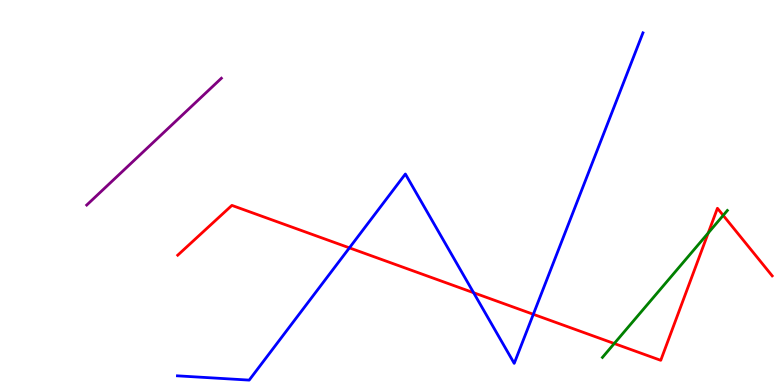[{'lines': ['blue', 'red'], 'intersections': [{'x': 4.51, 'y': 3.56}, {'x': 6.11, 'y': 2.4}, {'x': 6.88, 'y': 1.84}]}, {'lines': ['green', 'red'], 'intersections': [{'x': 7.93, 'y': 1.08}, {'x': 9.14, 'y': 3.95}, {'x': 9.33, 'y': 4.41}]}, {'lines': ['purple', 'red'], 'intersections': []}, {'lines': ['blue', 'green'], 'intersections': []}, {'lines': ['blue', 'purple'], 'intersections': []}, {'lines': ['green', 'purple'], 'intersections': []}]